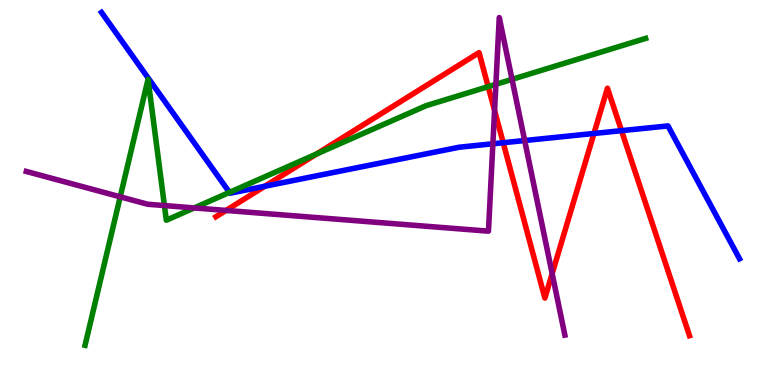[{'lines': ['blue', 'red'], 'intersections': [{'x': 3.42, 'y': 5.16}, {'x': 6.49, 'y': 6.29}, {'x': 7.66, 'y': 6.53}, {'x': 8.02, 'y': 6.61}]}, {'lines': ['green', 'red'], 'intersections': [{'x': 4.08, 'y': 6.0}, {'x': 6.3, 'y': 7.75}]}, {'lines': ['purple', 'red'], 'intersections': [{'x': 2.92, 'y': 4.53}, {'x': 6.38, 'y': 7.13}, {'x': 7.12, 'y': 2.89}]}, {'lines': ['blue', 'green'], 'intersections': [{'x': 2.96, 'y': 5.0}]}, {'lines': ['blue', 'purple'], 'intersections': [{'x': 6.36, 'y': 6.27}, {'x': 6.77, 'y': 6.35}]}, {'lines': ['green', 'purple'], 'intersections': [{'x': 1.55, 'y': 4.89}, {'x': 2.12, 'y': 4.66}, {'x': 2.51, 'y': 4.6}, {'x': 6.4, 'y': 7.81}, {'x': 6.61, 'y': 7.94}]}]